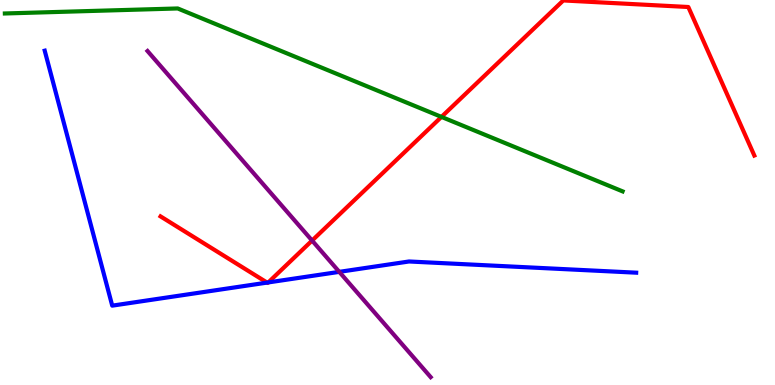[{'lines': ['blue', 'red'], 'intersections': [{'x': 3.45, 'y': 2.66}, {'x': 3.46, 'y': 2.66}]}, {'lines': ['green', 'red'], 'intersections': [{'x': 5.7, 'y': 6.96}]}, {'lines': ['purple', 'red'], 'intersections': [{'x': 4.03, 'y': 3.75}]}, {'lines': ['blue', 'green'], 'intersections': []}, {'lines': ['blue', 'purple'], 'intersections': [{'x': 4.38, 'y': 2.94}]}, {'lines': ['green', 'purple'], 'intersections': []}]